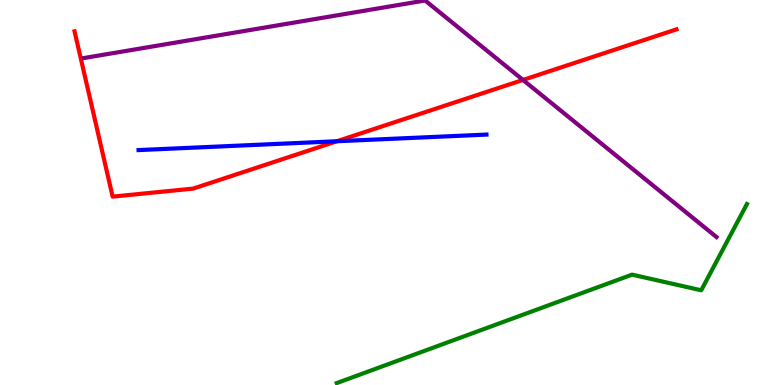[{'lines': ['blue', 'red'], 'intersections': [{'x': 4.35, 'y': 6.33}]}, {'lines': ['green', 'red'], 'intersections': []}, {'lines': ['purple', 'red'], 'intersections': [{'x': 6.75, 'y': 7.92}]}, {'lines': ['blue', 'green'], 'intersections': []}, {'lines': ['blue', 'purple'], 'intersections': []}, {'lines': ['green', 'purple'], 'intersections': []}]